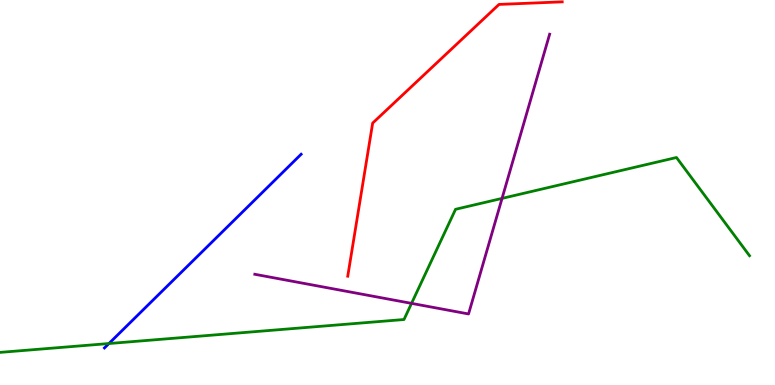[{'lines': ['blue', 'red'], 'intersections': []}, {'lines': ['green', 'red'], 'intersections': []}, {'lines': ['purple', 'red'], 'intersections': []}, {'lines': ['blue', 'green'], 'intersections': [{'x': 1.41, 'y': 1.08}]}, {'lines': ['blue', 'purple'], 'intersections': []}, {'lines': ['green', 'purple'], 'intersections': [{'x': 5.31, 'y': 2.12}, {'x': 6.48, 'y': 4.85}]}]